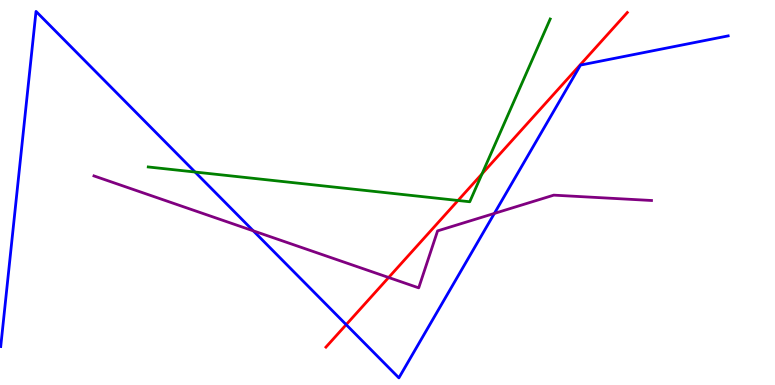[{'lines': ['blue', 'red'], 'intersections': [{'x': 4.47, 'y': 1.57}]}, {'lines': ['green', 'red'], 'intersections': [{'x': 5.91, 'y': 4.79}, {'x': 6.22, 'y': 5.49}]}, {'lines': ['purple', 'red'], 'intersections': [{'x': 5.01, 'y': 2.79}]}, {'lines': ['blue', 'green'], 'intersections': [{'x': 2.52, 'y': 5.53}]}, {'lines': ['blue', 'purple'], 'intersections': [{'x': 3.27, 'y': 4.0}, {'x': 6.38, 'y': 4.46}]}, {'lines': ['green', 'purple'], 'intersections': []}]